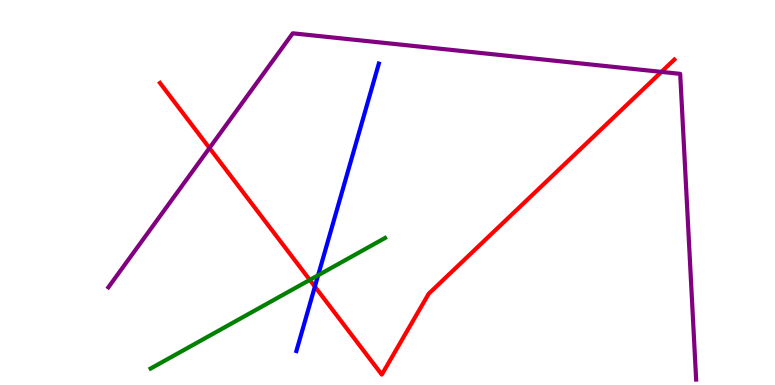[{'lines': ['blue', 'red'], 'intersections': [{'x': 4.06, 'y': 2.56}]}, {'lines': ['green', 'red'], 'intersections': [{'x': 4.0, 'y': 2.73}]}, {'lines': ['purple', 'red'], 'intersections': [{'x': 2.7, 'y': 6.16}, {'x': 8.53, 'y': 8.13}]}, {'lines': ['blue', 'green'], 'intersections': [{'x': 4.1, 'y': 2.85}]}, {'lines': ['blue', 'purple'], 'intersections': []}, {'lines': ['green', 'purple'], 'intersections': []}]